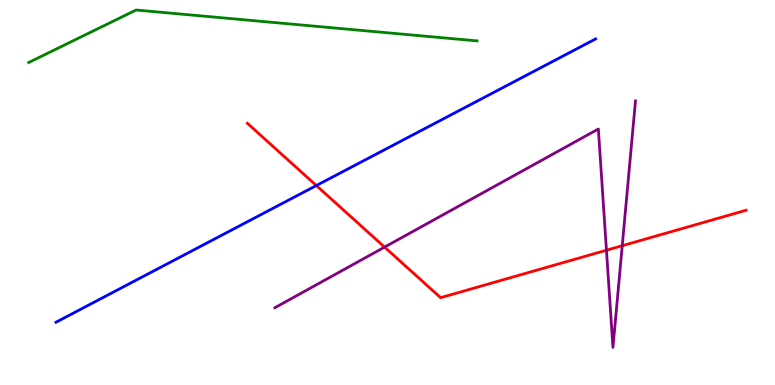[{'lines': ['blue', 'red'], 'intersections': [{'x': 4.08, 'y': 5.18}]}, {'lines': ['green', 'red'], 'intersections': []}, {'lines': ['purple', 'red'], 'intersections': [{'x': 4.96, 'y': 3.58}, {'x': 7.83, 'y': 3.5}, {'x': 8.03, 'y': 3.62}]}, {'lines': ['blue', 'green'], 'intersections': []}, {'lines': ['blue', 'purple'], 'intersections': []}, {'lines': ['green', 'purple'], 'intersections': []}]